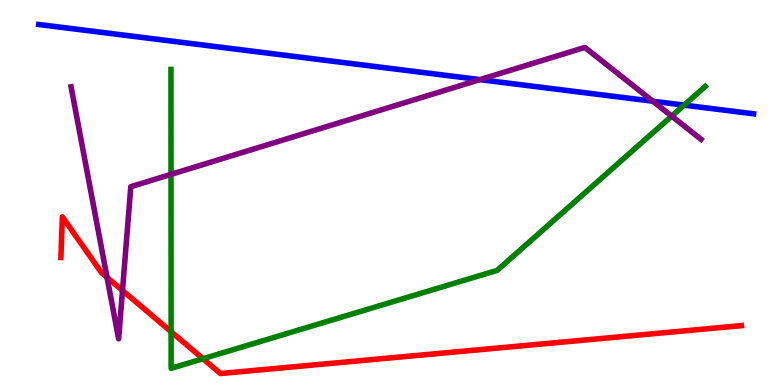[{'lines': ['blue', 'red'], 'intersections': []}, {'lines': ['green', 'red'], 'intersections': [{'x': 2.21, 'y': 1.38}, {'x': 2.62, 'y': 0.682}]}, {'lines': ['purple', 'red'], 'intersections': [{'x': 1.38, 'y': 2.79}, {'x': 1.58, 'y': 2.45}]}, {'lines': ['blue', 'green'], 'intersections': [{'x': 8.83, 'y': 7.27}]}, {'lines': ['blue', 'purple'], 'intersections': [{'x': 6.19, 'y': 7.93}, {'x': 8.42, 'y': 7.37}]}, {'lines': ['green', 'purple'], 'intersections': [{'x': 2.21, 'y': 5.47}, {'x': 8.67, 'y': 6.98}]}]